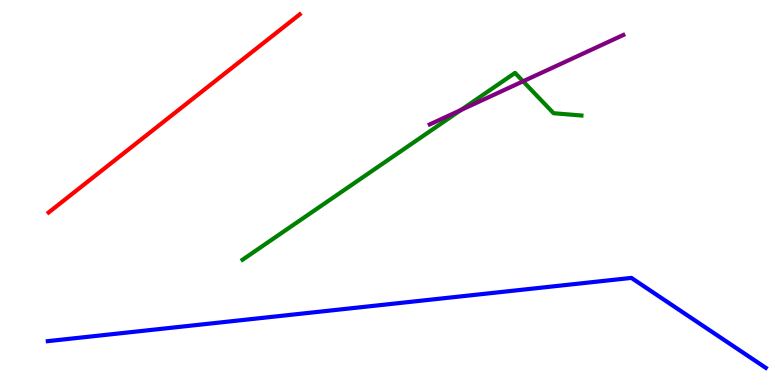[{'lines': ['blue', 'red'], 'intersections': []}, {'lines': ['green', 'red'], 'intersections': []}, {'lines': ['purple', 'red'], 'intersections': []}, {'lines': ['blue', 'green'], 'intersections': []}, {'lines': ['blue', 'purple'], 'intersections': []}, {'lines': ['green', 'purple'], 'intersections': [{'x': 5.95, 'y': 7.14}, {'x': 6.75, 'y': 7.89}]}]